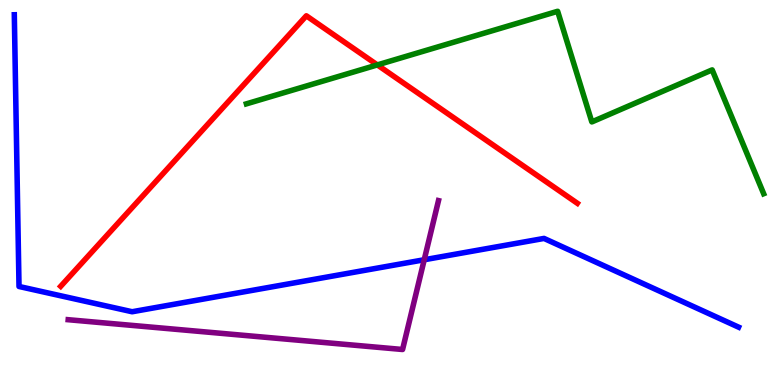[{'lines': ['blue', 'red'], 'intersections': []}, {'lines': ['green', 'red'], 'intersections': [{'x': 4.87, 'y': 8.31}]}, {'lines': ['purple', 'red'], 'intersections': []}, {'lines': ['blue', 'green'], 'intersections': []}, {'lines': ['blue', 'purple'], 'intersections': [{'x': 5.47, 'y': 3.25}]}, {'lines': ['green', 'purple'], 'intersections': []}]